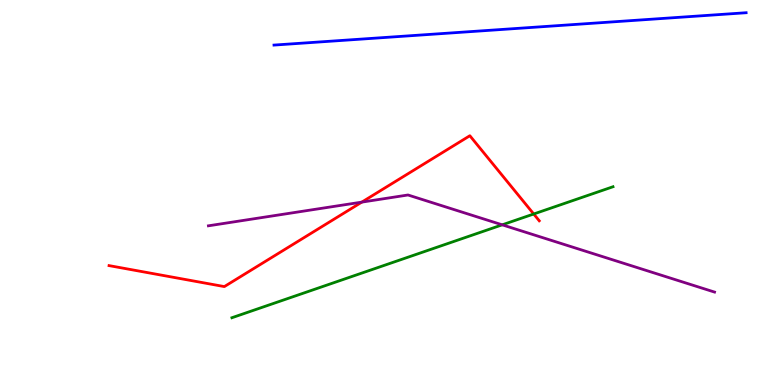[{'lines': ['blue', 'red'], 'intersections': []}, {'lines': ['green', 'red'], 'intersections': [{'x': 6.89, 'y': 4.44}]}, {'lines': ['purple', 'red'], 'intersections': [{'x': 4.67, 'y': 4.75}]}, {'lines': ['blue', 'green'], 'intersections': []}, {'lines': ['blue', 'purple'], 'intersections': []}, {'lines': ['green', 'purple'], 'intersections': [{'x': 6.48, 'y': 4.16}]}]